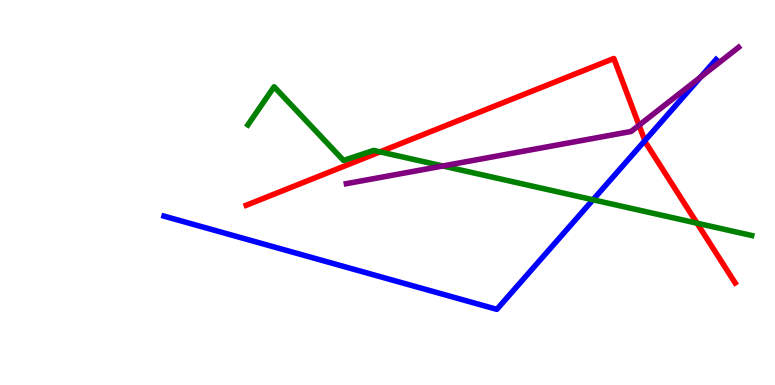[{'lines': ['blue', 'red'], 'intersections': [{'x': 8.32, 'y': 6.35}]}, {'lines': ['green', 'red'], 'intersections': [{'x': 4.9, 'y': 6.06}, {'x': 8.99, 'y': 4.2}]}, {'lines': ['purple', 'red'], 'intersections': [{'x': 8.25, 'y': 6.75}]}, {'lines': ['blue', 'green'], 'intersections': [{'x': 7.65, 'y': 4.81}]}, {'lines': ['blue', 'purple'], 'intersections': [{'x': 9.04, 'y': 8.0}]}, {'lines': ['green', 'purple'], 'intersections': [{'x': 5.71, 'y': 5.69}]}]